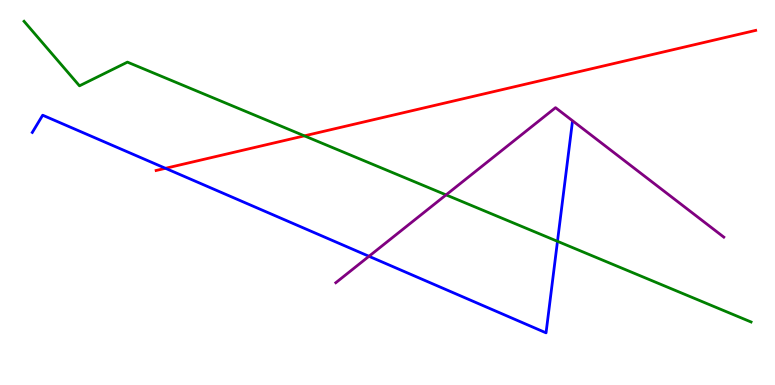[{'lines': ['blue', 'red'], 'intersections': [{'x': 2.14, 'y': 5.63}]}, {'lines': ['green', 'red'], 'intersections': [{'x': 3.93, 'y': 6.47}]}, {'lines': ['purple', 'red'], 'intersections': []}, {'lines': ['blue', 'green'], 'intersections': [{'x': 7.19, 'y': 3.73}]}, {'lines': ['blue', 'purple'], 'intersections': [{'x': 4.76, 'y': 3.34}]}, {'lines': ['green', 'purple'], 'intersections': [{'x': 5.76, 'y': 4.94}]}]